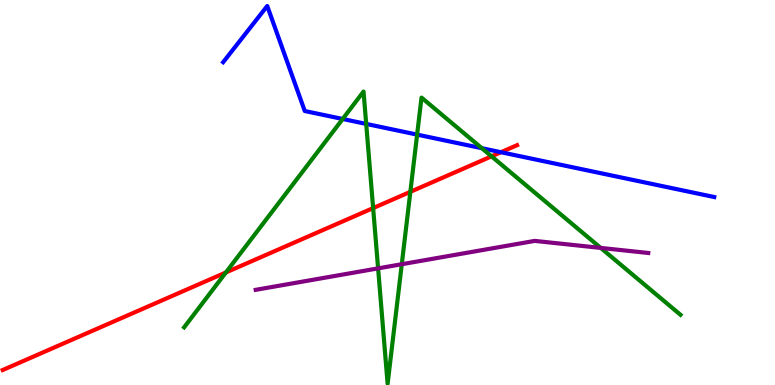[{'lines': ['blue', 'red'], 'intersections': [{'x': 6.46, 'y': 6.05}]}, {'lines': ['green', 'red'], 'intersections': [{'x': 2.91, 'y': 2.92}, {'x': 4.81, 'y': 4.6}, {'x': 5.29, 'y': 5.02}, {'x': 6.34, 'y': 5.94}]}, {'lines': ['purple', 'red'], 'intersections': []}, {'lines': ['blue', 'green'], 'intersections': [{'x': 4.42, 'y': 6.91}, {'x': 4.73, 'y': 6.78}, {'x': 5.38, 'y': 6.5}, {'x': 6.22, 'y': 6.15}]}, {'lines': ['blue', 'purple'], 'intersections': []}, {'lines': ['green', 'purple'], 'intersections': [{'x': 4.88, 'y': 3.03}, {'x': 5.18, 'y': 3.14}, {'x': 7.75, 'y': 3.56}]}]